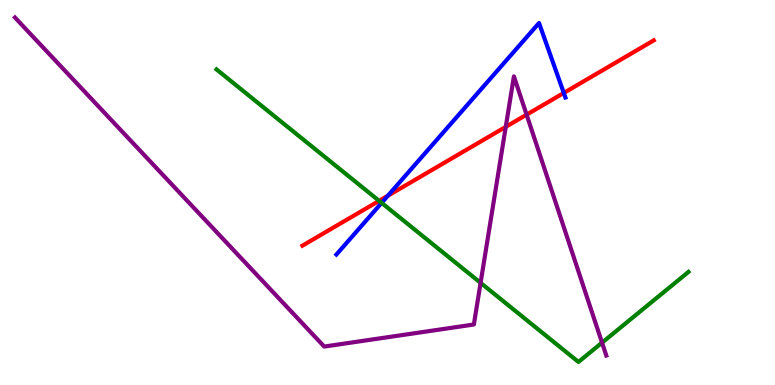[{'lines': ['blue', 'red'], 'intersections': [{'x': 5.0, 'y': 4.92}, {'x': 7.27, 'y': 7.59}]}, {'lines': ['green', 'red'], 'intersections': [{'x': 4.89, 'y': 4.78}]}, {'lines': ['purple', 'red'], 'intersections': [{'x': 6.53, 'y': 6.71}, {'x': 6.79, 'y': 7.02}]}, {'lines': ['blue', 'green'], 'intersections': [{'x': 4.92, 'y': 4.73}]}, {'lines': ['blue', 'purple'], 'intersections': []}, {'lines': ['green', 'purple'], 'intersections': [{'x': 6.2, 'y': 2.65}, {'x': 7.77, 'y': 1.1}]}]